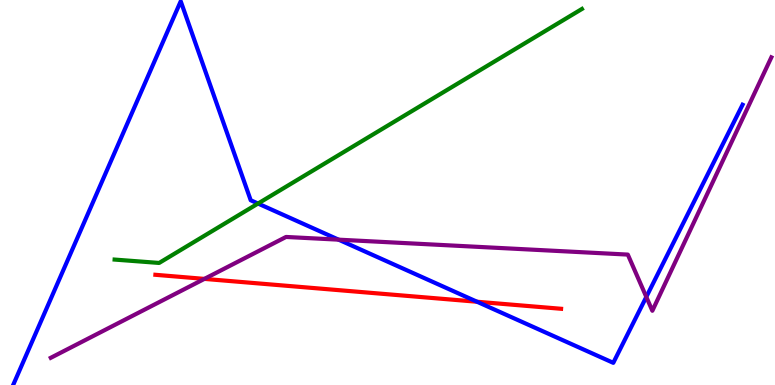[{'lines': ['blue', 'red'], 'intersections': [{'x': 6.16, 'y': 2.16}]}, {'lines': ['green', 'red'], 'intersections': []}, {'lines': ['purple', 'red'], 'intersections': [{'x': 2.64, 'y': 2.76}]}, {'lines': ['blue', 'green'], 'intersections': [{'x': 3.33, 'y': 4.71}]}, {'lines': ['blue', 'purple'], 'intersections': [{'x': 4.37, 'y': 3.77}, {'x': 8.34, 'y': 2.29}]}, {'lines': ['green', 'purple'], 'intersections': []}]